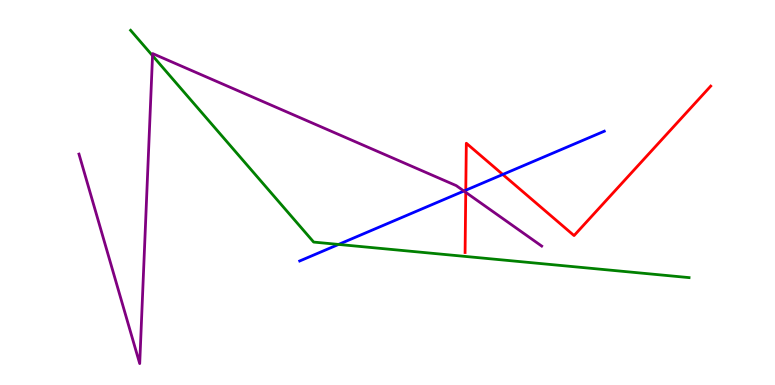[{'lines': ['blue', 'red'], 'intersections': [{'x': 6.01, 'y': 5.06}, {'x': 6.49, 'y': 5.47}]}, {'lines': ['green', 'red'], 'intersections': []}, {'lines': ['purple', 'red'], 'intersections': [{'x': 6.01, 'y': 5.0}]}, {'lines': ['blue', 'green'], 'intersections': [{'x': 4.37, 'y': 3.65}]}, {'lines': ['blue', 'purple'], 'intersections': [{'x': 5.99, 'y': 5.04}]}, {'lines': ['green', 'purple'], 'intersections': [{'x': 1.97, 'y': 8.55}]}]